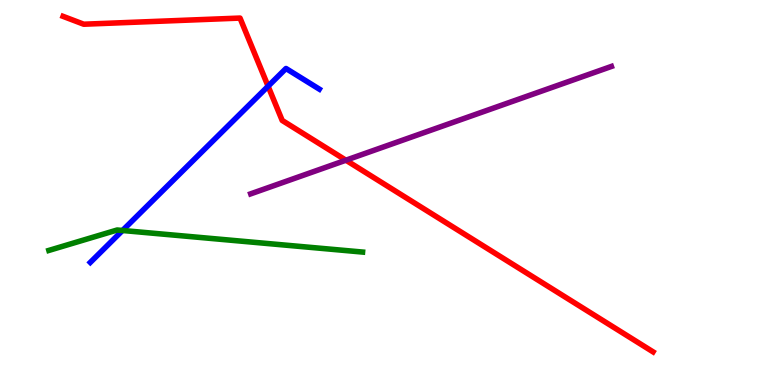[{'lines': ['blue', 'red'], 'intersections': [{'x': 3.46, 'y': 7.76}]}, {'lines': ['green', 'red'], 'intersections': []}, {'lines': ['purple', 'red'], 'intersections': [{'x': 4.46, 'y': 5.84}]}, {'lines': ['blue', 'green'], 'intersections': [{'x': 1.58, 'y': 4.01}]}, {'lines': ['blue', 'purple'], 'intersections': []}, {'lines': ['green', 'purple'], 'intersections': []}]